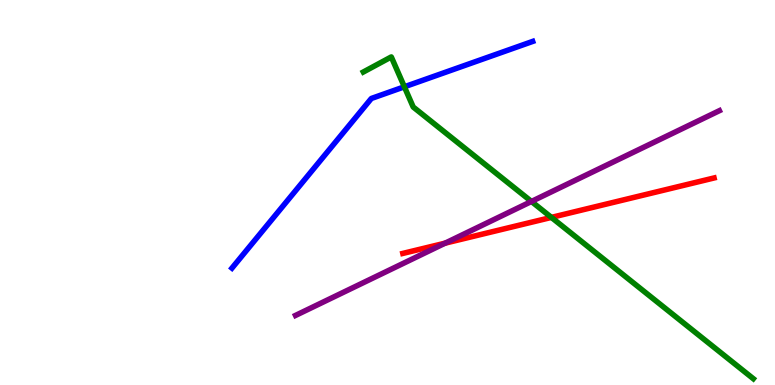[{'lines': ['blue', 'red'], 'intersections': []}, {'lines': ['green', 'red'], 'intersections': [{'x': 7.11, 'y': 4.35}]}, {'lines': ['purple', 'red'], 'intersections': [{'x': 5.74, 'y': 3.68}]}, {'lines': ['blue', 'green'], 'intersections': [{'x': 5.22, 'y': 7.75}]}, {'lines': ['blue', 'purple'], 'intersections': []}, {'lines': ['green', 'purple'], 'intersections': [{'x': 6.86, 'y': 4.77}]}]